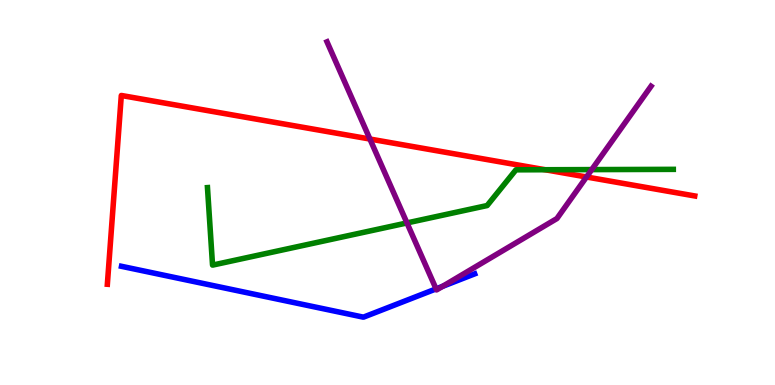[{'lines': ['blue', 'red'], 'intersections': []}, {'lines': ['green', 'red'], 'intersections': [{'x': 7.03, 'y': 5.59}]}, {'lines': ['purple', 'red'], 'intersections': [{'x': 4.77, 'y': 6.39}, {'x': 7.57, 'y': 5.4}]}, {'lines': ['blue', 'green'], 'intersections': []}, {'lines': ['blue', 'purple'], 'intersections': [{'x': 5.63, 'y': 2.5}, {'x': 5.71, 'y': 2.56}]}, {'lines': ['green', 'purple'], 'intersections': [{'x': 5.25, 'y': 4.21}, {'x': 7.64, 'y': 5.59}]}]